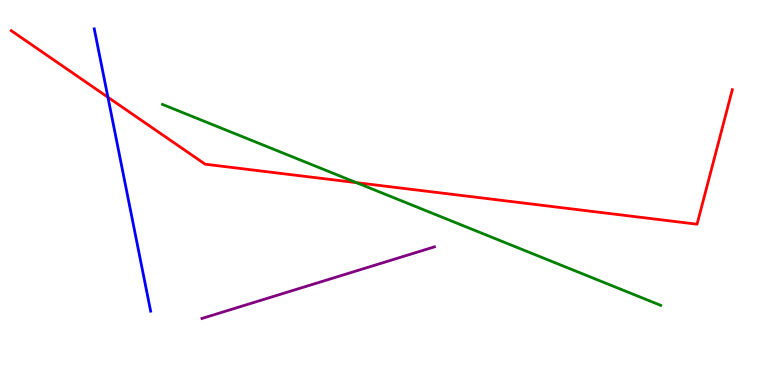[{'lines': ['blue', 'red'], 'intersections': [{'x': 1.39, 'y': 7.47}]}, {'lines': ['green', 'red'], 'intersections': [{'x': 4.6, 'y': 5.26}]}, {'lines': ['purple', 'red'], 'intersections': []}, {'lines': ['blue', 'green'], 'intersections': []}, {'lines': ['blue', 'purple'], 'intersections': []}, {'lines': ['green', 'purple'], 'intersections': []}]